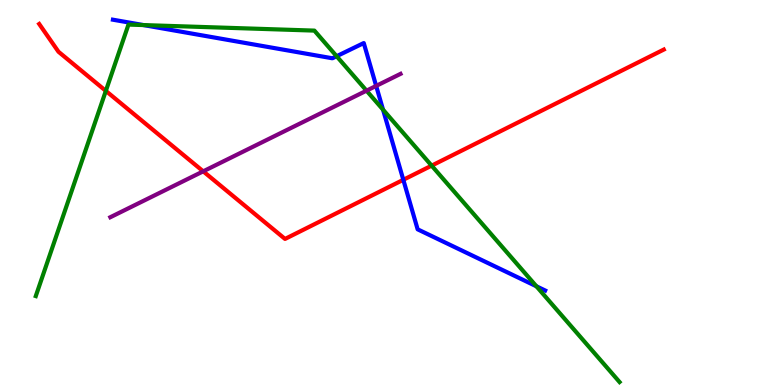[{'lines': ['blue', 'red'], 'intersections': [{'x': 5.2, 'y': 5.33}]}, {'lines': ['green', 'red'], 'intersections': [{'x': 1.37, 'y': 7.64}, {'x': 5.57, 'y': 5.7}]}, {'lines': ['purple', 'red'], 'intersections': [{'x': 2.62, 'y': 5.55}]}, {'lines': ['blue', 'green'], 'intersections': [{'x': 1.85, 'y': 9.35}, {'x': 4.34, 'y': 8.54}, {'x': 4.94, 'y': 7.15}, {'x': 6.92, 'y': 2.56}]}, {'lines': ['blue', 'purple'], 'intersections': [{'x': 4.85, 'y': 7.77}]}, {'lines': ['green', 'purple'], 'intersections': [{'x': 4.73, 'y': 7.65}]}]